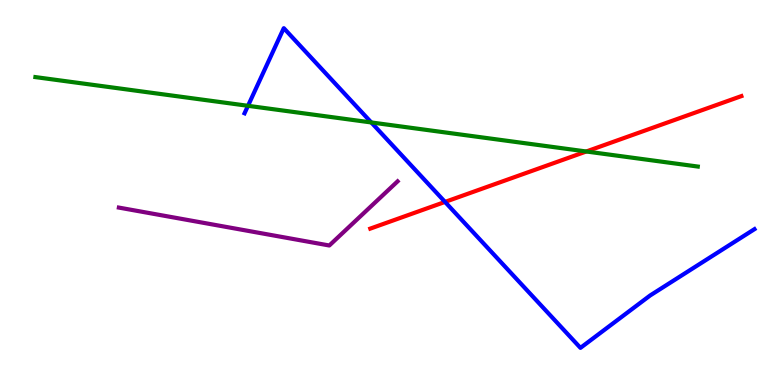[{'lines': ['blue', 'red'], 'intersections': [{'x': 5.74, 'y': 4.76}]}, {'lines': ['green', 'red'], 'intersections': [{'x': 7.56, 'y': 6.07}]}, {'lines': ['purple', 'red'], 'intersections': []}, {'lines': ['blue', 'green'], 'intersections': [{'x': 3.2, 'y': 7.25}, {'x': 4.79, 'y': 6.82}]}, {'lines': ['blue', 'purple'], 'intersections': []}, {'lines': ['green', 'purple'], 'intersections': []}]